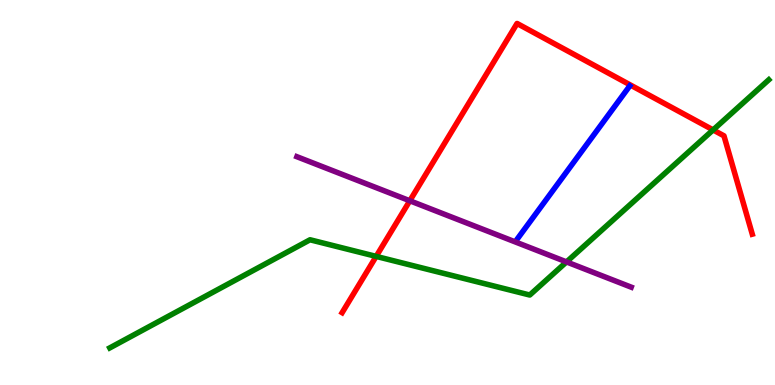[{'lines': ['blue', 'red'], 'intersections': []}, {'lines': ['green', 'red'], 'intersections': [{'x': 4.85, 'y': 3.34}, {'x': 9.2, 'y': 6.63}]}, {'lines': ['purple', 'red'], 'intersections': [{'x': 5.29, 'y': 4.79}]}, {'lines': ['blue', 'green'], 'intersections': []}, {'lines': ['blue', 'purple'], 'intersections': []}, {'lines': ['green', 'purple'], 'intersections': [{'x': 7.31, 'y': 3.2}]}]